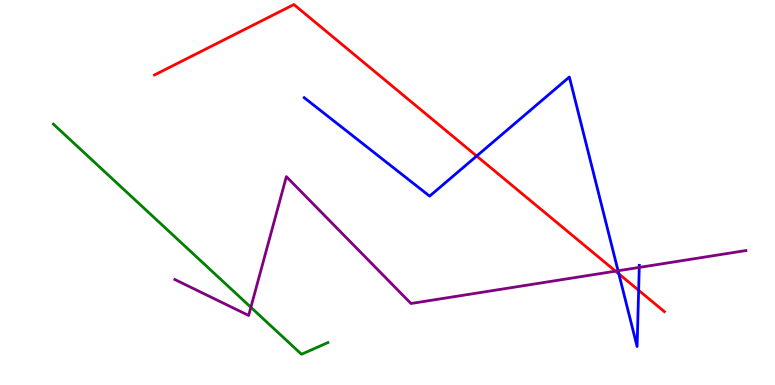[{'lines': ['blue', 'red'], 'intersections': [{'x': 6.15, 'y': 5.95}, {'x': 7.99, 'y': 2.89}, {'x': 8.24, 'y': 2.46}]}, {'lines': ['green', 'red'], 'intersections': []}, {'lines': ['purple', 'red'], 'intersections': [{'x': 7.94, 'y': 2.96}]}, {'lines': ['blue', 'green'], 'intersections': []}, {'lines': ['blue', 'purple'], 'intersections': [{'x': 7.97, 'y': 2.97}, {'x': 8.25, 'y': 3.05}]}, {'lines': ['green', 'purple'], 'intersections': [{'x': 3.24, 'y': 2.02}]}]